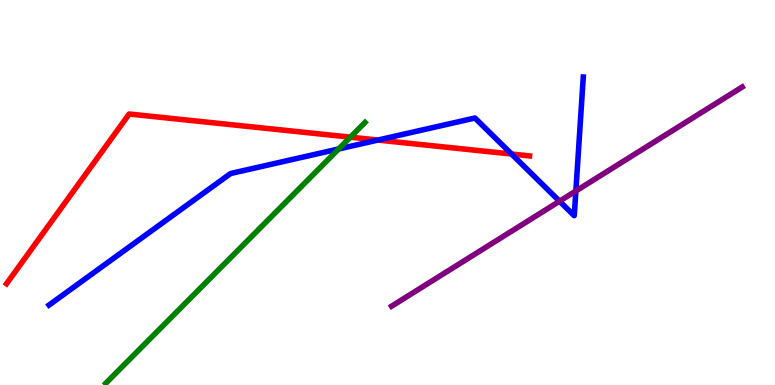[{'lines': ['blue', 'red'], 'intersections': [{'x': 4.88, 'y': 6.36}, {'x': 6.6, 'y': 6.0}]}, {'lines': ['green', 'red'], 'intersections': [{'x': 4.52, 'y': 6.44}]}, {'lines': ['purple', 'red'], 'intersections': []}, {'lines': ['blue', 'green'], 'intersections': [{'x': 4.37, 'y': 6.13}]}, {'lines': ['blue', 'purple'], 'intersections': [{'x': 7.22, 'y': 4.77}, {'x': 7.43, 'y': 5.04}]}, {'lines': ['green', 'purple'], 'intersections': []}]